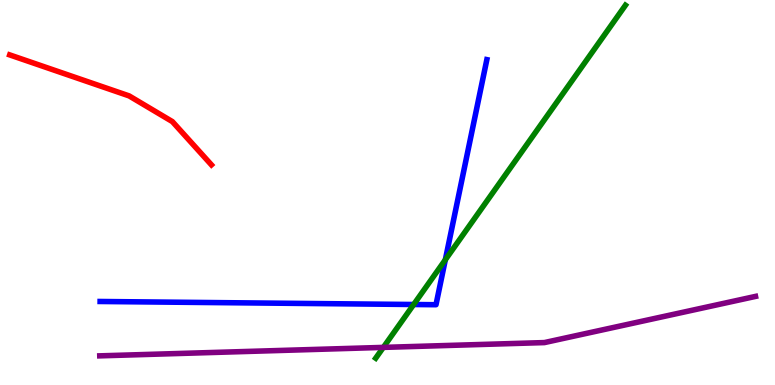[{'lines': ['blue', 'red'], 'intersections': []}, {'lines': ['green', 'red'], 'intersections': []}, {'lines': ['purple', 'red'], 'intersections': []}, {'lines': ['blue', 'green'], 'intersections': [{'x': 5.34, 'y': 2.09}, {'x': 5.75, 'y': 3.25}]}, {'lines': ['blue', 'purple'], 'intersections': []}, {'lines': ['green', 'purple'], 'intersections': [{'x': 4.95, 'y': 0.977}]}]